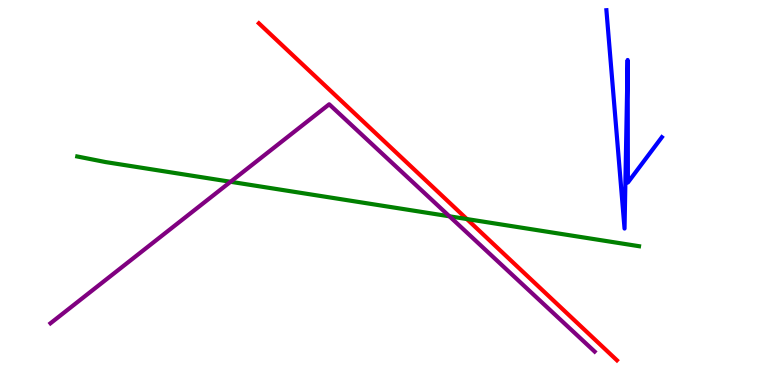[{'lines': ['blue', 'red'], 'intersections': []}, {'lines': ['green', 'red'], 'intersections': [{'x': 6.02, 'y': 4.31}]}, {'lines': ['purple', 'red'], 'intersections': []}, {'lines': ['blue', 'green'], 'intersections': []}, {'lines': ['blue', 'purple'], 'intersections': []}, {'lines': ['green', 'purple'], 'intersections': [{'x': 2.98, 'y': 5.28}, {'x': 5.8, 'y': 4.38}]}]